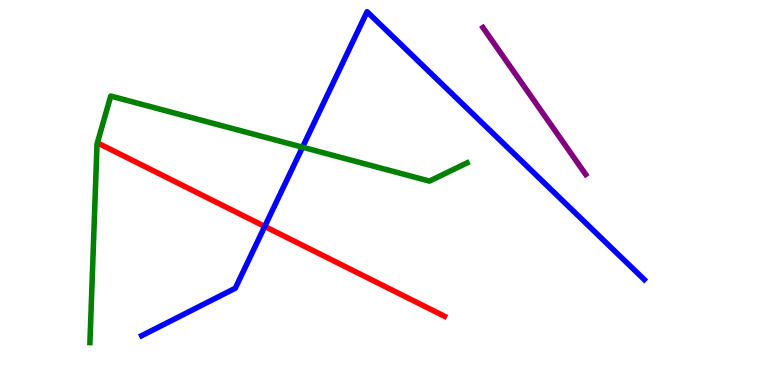[{'lines': ['blue', 'red'], 'intersections': [{'x': 3.42, 'y': 4.12}]}, {'lines': ['green', 'red'], 'intersections': []}, {'lines': ['purple', 'red'], 'intersections': []}, {'lines': ['blue', 'green'], 'intersections': [{'x': 3.9, 'y': 6.18}]}, {'lines': ['blue', 'purple'], 'intersections': []}, {'lines': ['green', 'purple'], 'intersections': []}]